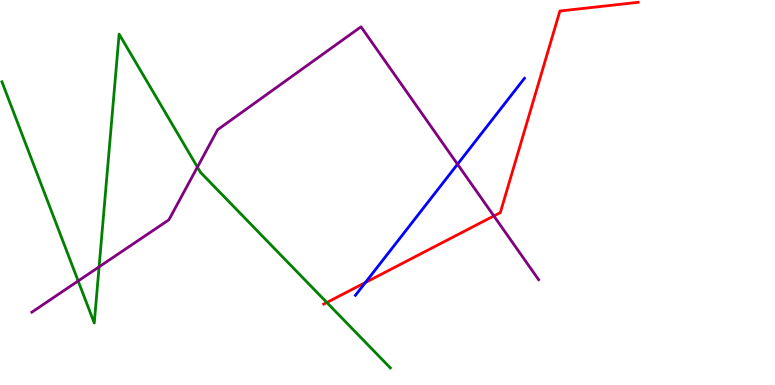[{'lines': ['blue', 'red'], 'intersections': [{'x': 4.72, 'y': 2.66}]}, {'lines': ['green', 'red'], 'intersections': [{'x': 4.22, 'y': 2.14}]}, {'lines': ['purple', 'red'], 'intersections': [{'x': 6.37, 'y': 4.39}]}, {'lines': ['blue', 'green'], 'intersections': []}, {'lines': ['blue', 'purple'], 'intersections': [{'x': 5.9, 'y': 5.73}]}, {'lines': ['green', 'purple'], 'intersections': [{'x': 1.01, 'y': 2.7}, {'x': 1.28, 'y': 3.07}, {'x': 2.55, 'y': 5.66}]}]